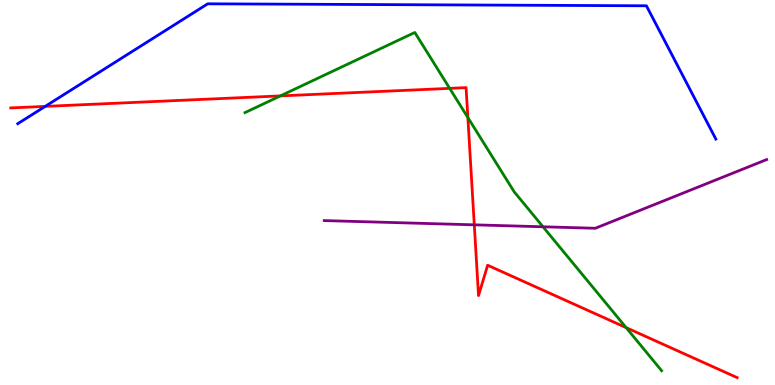[{'lines': ['blue', 'red'], 'intersections': [{'x': 0.583, 'y': 7.24}]}, {'lines': ['green', 'red'], 'intersections': [{'x': 3.62, 'y': 7.51}, {'x': 5.8, 'y': 7.7}, {'x': 6.04, 'y': 6.95}, {'x': 8.08, 'y': 1.49}]}, {'lines': ['purple', 'red'], 'intersections': [{'x': 6.12, 'y': 4.16}]}, {'lines': ['blue', 'green'], 'intersections': []}, {'lines': ['blue', 'purple'], 'intersections': []}, {'lines': ['green', 'purple'], 'intersections': [{'x': 7.01, 'y': 4.11}]}]